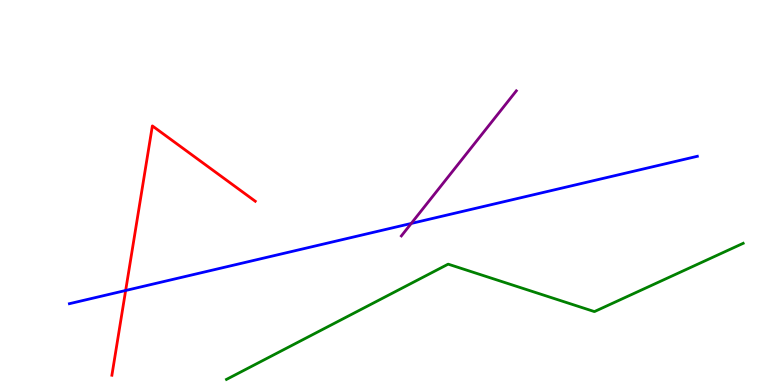[{'lines': ['blue', 'red'], 'intersections': [{'x': 1.62, 'y': 2.45}]}, {'lines': ['green', 'red'], 'intersections': []}, {'lines': ['purple', 'red'], 'intersections': []}, {'lines': ['blue', 'green'], 'intersections': []}, {'lines': ['blue', 'purple'], 'intersections': [{'x': 5.31, 'y': 4.2}]}, {'lines': ['green', 'purple'], 'intersections': []}]